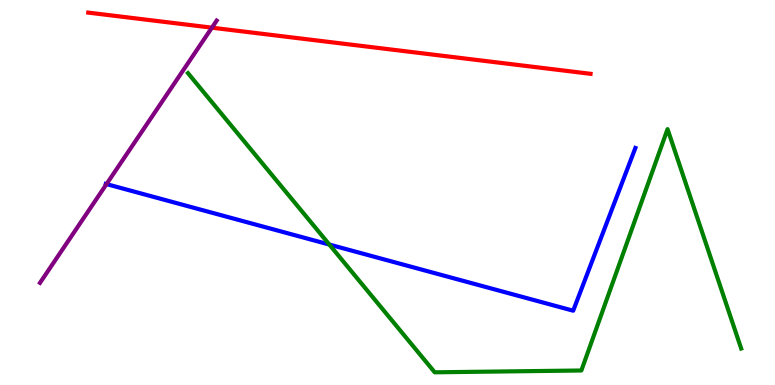[{'lines': ['blue', 'red'], 'intersections': []}, {'lines': ['green', 'red'], 'intersections': []}, {'lines': ['purple', 'red'], 'intersections': [{'x': 2.73, 'y': 9.28}]}, {'lines': ['blue', 'green'], 'intersections': [{'x': 4.25, 'y': 3.65}]}, {'lines': ['blue', 'purple'], 'intersections': [{'x': 1.37, 'y': 5.22}]}, {'lines': ['green', 'purple'], 'intersections': []}]